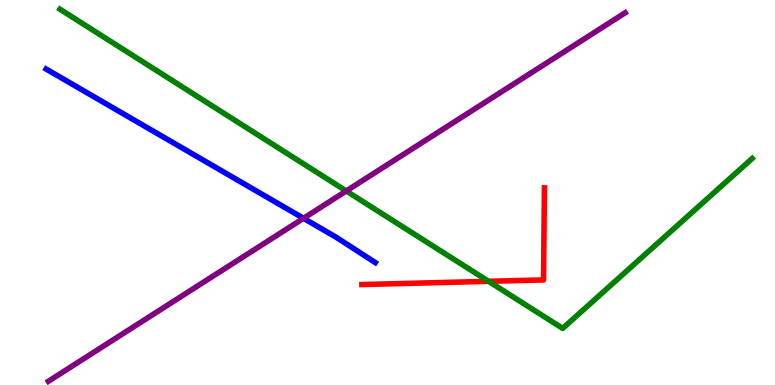[{'lines': ['blue', 'red'], 'intersections': []}, {'lines': ['green', 'red'], 'intersections': [{'x': 6.3, 'y': 2.69}]}, {'lines': ['purple', 'red'], 'intersections': []}, {'lines': ['blue', 'green'], 'intersections': []}, {'lines': ['blue', 'purple'], 'intersections': [{'x': 3.92, 'y': 4.33}]}, {'lines': ['green', 'purple'], 'intersections': [{'x': 4.47, 'y': 5.04}]}]